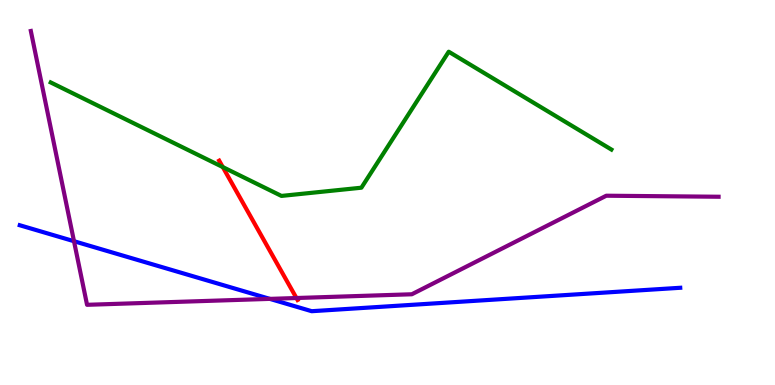[{'lines': ['blue', 'red'], 'intersections': []}, {'lines': ['green', 'red'], 'intersections': [{'x': 2.87, 'y': 5.66}]}, {'lines': ['purple', 'red'], 'intersections': [{'x': 3.83, 'y': 2.26}]}, {'lines': ['blue', 'green'], 'intersections': []}, {'lines': ['blue', 'purple'], 'intersections': [{'x': 0.955, 'y': 3.73}, {'x': 3.48, 'y': 2.24}]}, {'lines': ['green', 'purple'], 'intersections': []}]